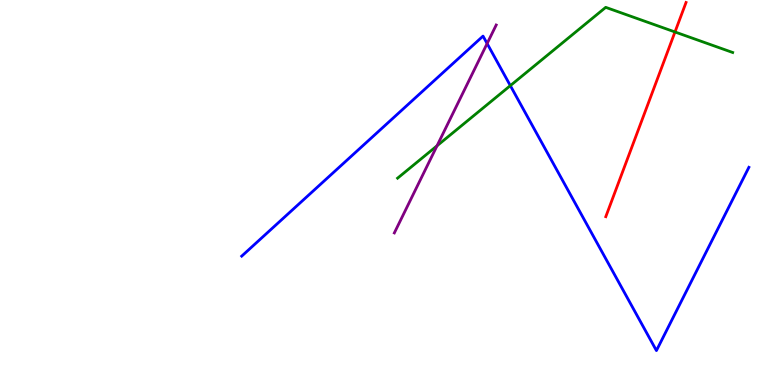[{'lines': ['blue', 'red'], 'intersections': []}, {'lines': ['green', 'red'], 'intersections': [{'x': 8.71, 'y': 9.17}]}, {'lines': ['purple', 'red'], 'intersections': []}, {'lines': ['blue', 'green'], 'intersections': [{'x': 6.58, 'y': 7.78}]}, {'lines': ['blue', 'purple'], 'intersections': [{'x': 6.29, 'y': 8.87}]}, {'lines': ['green', 'purple'], 'intersections': [{'x': 5.64, 'y': 6.21}]}]